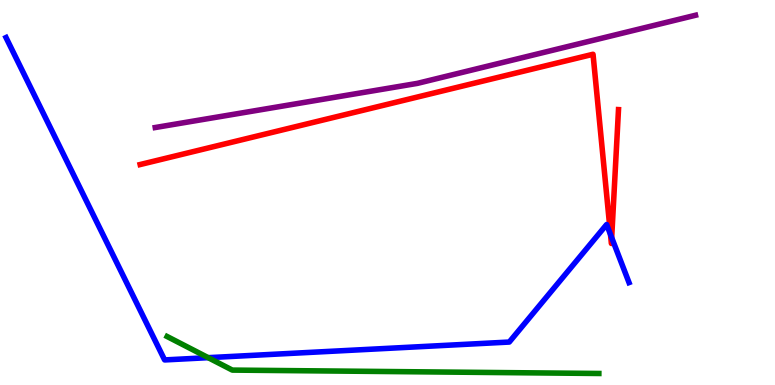[{'lines': ['blue', 'red'], 'intersections': [{'x': 7.88, 'y': 3.91}, {'x': 7.89, 'y': 3.83}]}, {'lines': ['green', 'red'], 'intersections': []}, {'lines': ['purple', 'red'], 'intersections': []}, {'lines': ['blue', 'green'], 'intersections': [{'x': 2.69, 'y': 0.71}]}, {'lines': ['blue', 'purple'], 'intersections': []}, {'lines': ['green', 'purple'], 'intersections': []}]